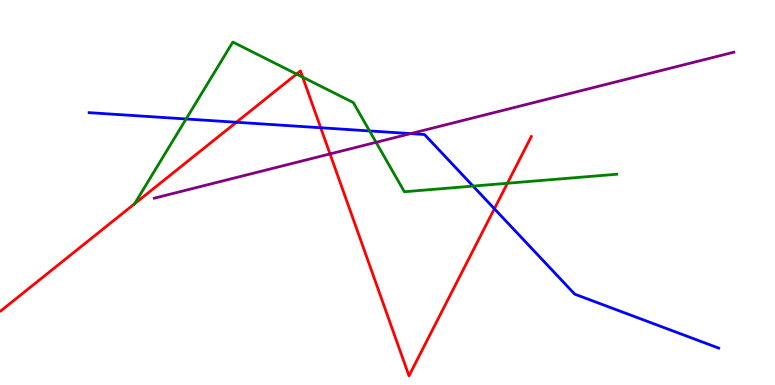[{'lines': ['blue', 'red'], 'intersections': [{'x': 3.05, 'y': 6.82}, {'x': 4.14, 'y': 6.68}, {'x': 6.38, 'y': 4.58}]}, {'lines': ['green', 'red'], 'intersections': [{'x': 1.74, 'y': 4.71}, {'x': 3.83, 'y': 8.08}, {'x': 3.91, 'y': 8.0}, {'x': 6.55, 'y': 5.24}]}, {'lines': ['purple', 'red'], 'intersections': [{'x': 4.26, 'y': 6.0}]}, {'lines': ['blue', 'green'], 'intersections': [{'x': 2.4, 'y': 6.91}, {'x': 4.77, 'y': 6.6}, {'x': 6.1, 'y': 5.17}]}, {'lines': ['blue', 'purple'], 'intersections': [{'x': 5.3, 'y': 6.53}]}, {'lines': ['green', 'purple'], 'intersections': [{'x': 4.85, 'y': 6.3}]}]